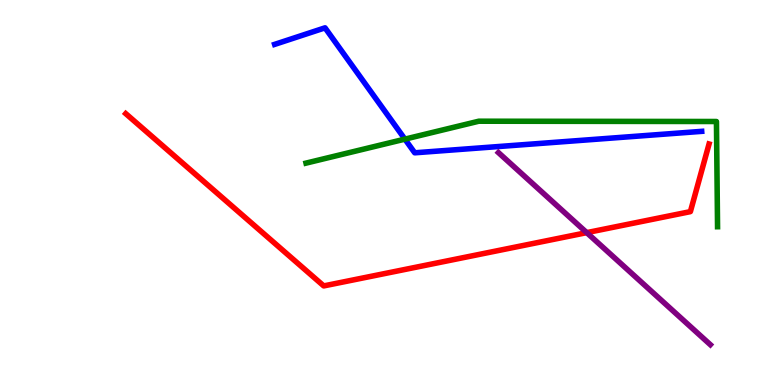[{'lines': ['blue', 'red'], 'intersections': []}, {'lines': ['green', 'red'], 'intersections': []}, {'lines': ['purple', 'red'], 'intersections': [{'x': 7.57, 'y': 3.96}]}, {'lines': ['blue', 'green'], 'intersections': [{'x': 5.22, 'y': 6.39}]}, {'lines': ['blue', 'purple'], 'intersections': []}, {'lines': ['green', 'purple'], 'intersections': []}]